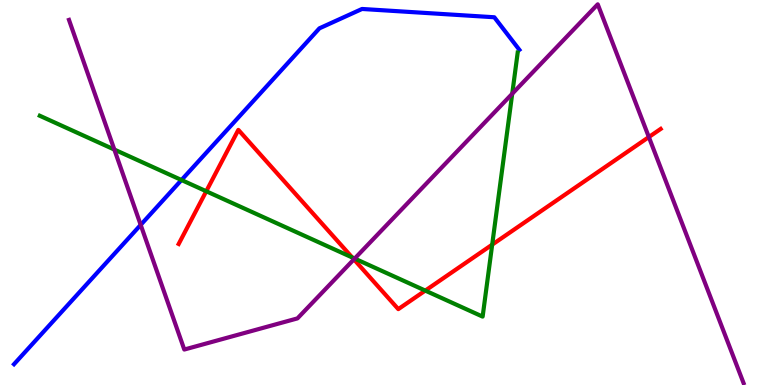[{'lines': ['blue', 'red'], 'intersections': []}, {'lines': ['green', 'red'], 'intersections': [{'x': 2.66, 'y': 5.03}, {'x': 4.54, 'y': 3.31}, {'x': 5.49, 'y': 2.45}, {'x': 6.35, 'y': 3.65}]}, {'lines': ['purple', 'red'], 'intersections': [{'x': 4.57, 'y': 3.26}, {'x': 8.37, 'y': 6.44}]}, {'lines': ['blue', 'green'], 'intersections': [{'x': 2.34, 'y': 5.32}]}, {'lines': ['blue', 'purple'], 'intersections': [{'x': 1.82, 'y': 4.16}]}, {'lines': ['green', 'purple'], 'intersections': [{'x': 1.48, 'y': 6.12}, {'x': 4.58, 'y': 3.28}, {'x': 6.61, 'y': 7.56}]}]